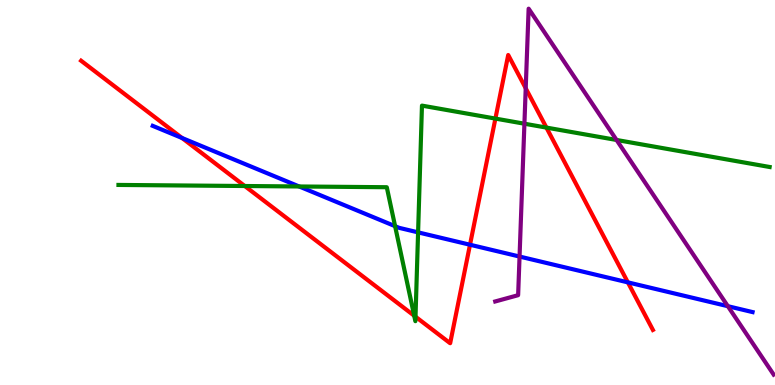[{'lines': ['blue', 'red'], 'intersections': [{'x': 2.35, 'y': 6.42}, {'x': 6.06, 'y': 3.64}, {'x': 8.1, 'y': 2.67}]}, {'lines': ['green', 'red'], 'intersections': [{'x': 3.16, 'y': 5.17}, {'x': 5.34, 'y': 1.8}, {'x': 5.36, 'y': 1.77}, {'x': 6.39, 'y': 6.92}, {'x': 7.05, 'y': 6.69}]}, {'lines': ['purple', 'red'], 'intersections': [{'x': 6.78, 'y': 7.71}]}, {'lines': ['blue', 'green'], 'intersections': [{'x': 3.86, 'y': 5.16}, {'x': 5.1, 'y': 4.13}, {'x': 5.39, 'y': 3.96}]}, {'lines': ['blue', 'purple'], 'intersections': [{'x': 6.7, 'y': 3.34}, {'x': 9.39, 'y': 2.05}]}, {'lines': ['green', 'purple'], 'intersections': [{'x': 6.77, 'y': 6.79}, {'x': 7.96, 'y': 6.36}]}]